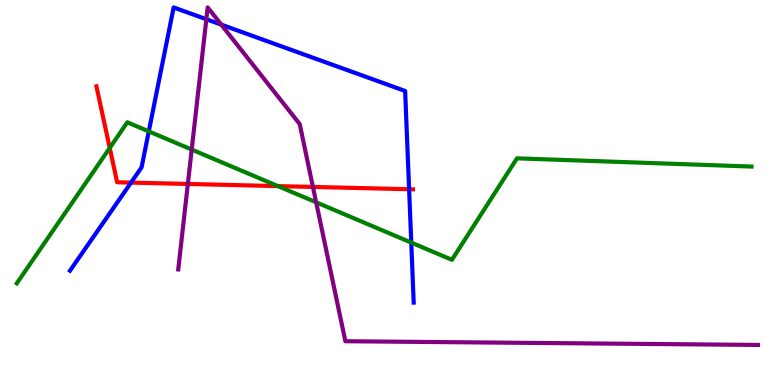[{'lines': ['blue', 'red'], 'intersections': [{'x': 1.69, 'y': 5.26}, {'x': 5.28, 'y': 5.08}]}, {'lines': ['green', 'red'], 'intersections': [{'x': 1.42, 'y': 6.16}, {'x': 3.59, 'y': 5.17}]}, {'lines': ['purple', 'red'], 'intersections': [{'x': 2.42, 'y': 5.22}, {'x': 4.04, 'y': 5.14}]}, {'lines': ['blue', 'green'], 'intersections': [{'x': 1.92, 'y': 6.59}, {'x': 5.31, 'y': 3.7}]}, {'lines': ['blue', 'purple'], 'intersections': [{'x': 2.66, 'y': 9.5}, {'x': 2.86, 'y': 9.36}]}, {'lines': ['green', 'purple'], 'intersections': [{'x': 2.47, 'y': 6.11}, {'x': 4.08, 'y': 4.75}]}]